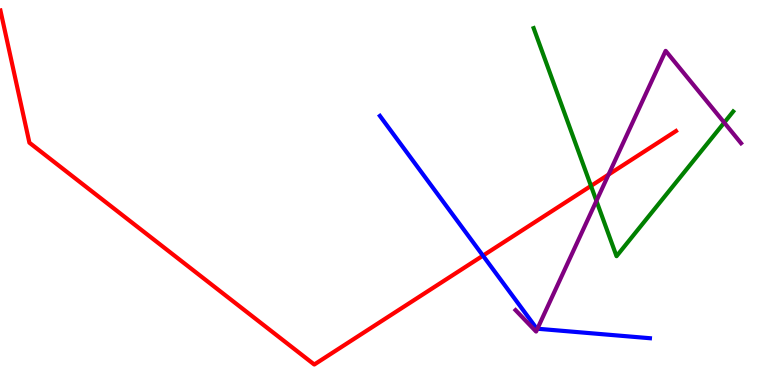[{'lines': ['blue', 'red'], 'intersections': [{'x': 6.23, 'y': 3.36}]}, {'lines': ['green', 'red'], 'intersections': [{'x': 7.63, 'y': 5.17}]}, {'lines': ['purple', 'red'], 'intersections': [{'x': 7.85, 'y': 5.47}]}, {'lines': ['blue', 'green'], 'intersections': []}, {'lines': ['blue', 'purple'], 'intersections': [{'x': 6.93, 'y': 1.46}]}, {'lines': ['green', 'purple'], 'intersections': [{'x': 7.7, 'y': 4.78}, {'x': 9.35, 'y': 6.82}]}]